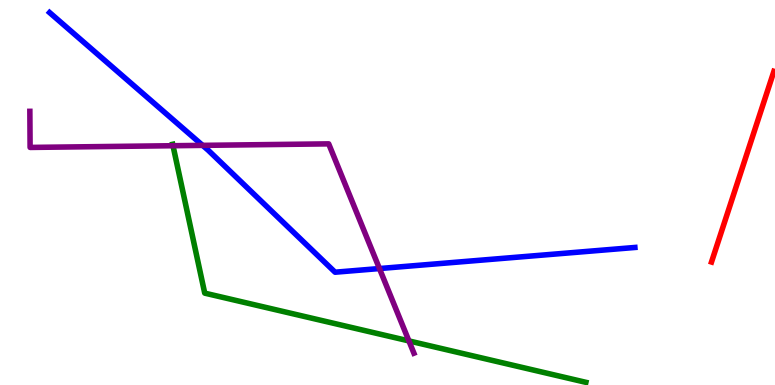[{'lines': ['blue', 'red'], 'intersections': []}, {'lines': ['green', 'red'], 'intersections': []}, {'lines': ['purple', 'red'], 'intersections': []}, {'lines': ['blue', 'green'], 'intersections': []}, {'lines': ['blue', 'purple'], 'intersections': [{'x': 2.61, 'y': 6.22}, {'x': 4.9, 'y': 3.02}]}, {'lines': ['green', 'purple'], 'intersections': [{'x': 2.23, 'y': 6.21}, {'x': 5.28, 'y': 1.15}]}]